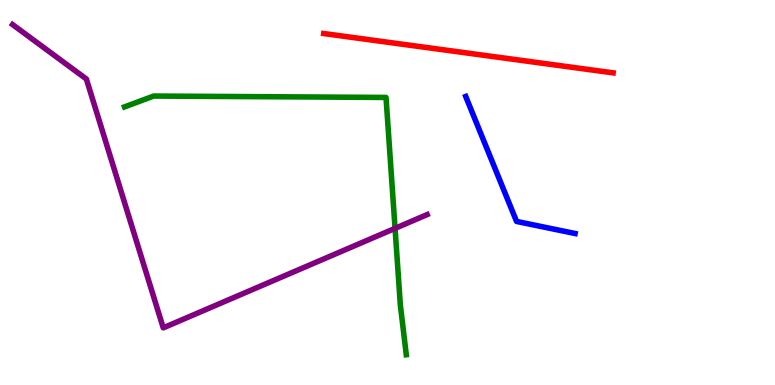[{'lines': ['blue', 'red'], 'intersections': []}, {'lines': ['green', 'red'], 'intersections': []}, {'lines': ['purple', 'red'], 'intersections': []}, {'lines': ['blue', 'green'], 'intersections': []}, {'lines': ['blue', 'purple'], 'intersections': []}, {'lines': ['green', 'purple'], 'intersections': [{'x': 5.1, 'y': 4.07}]}]